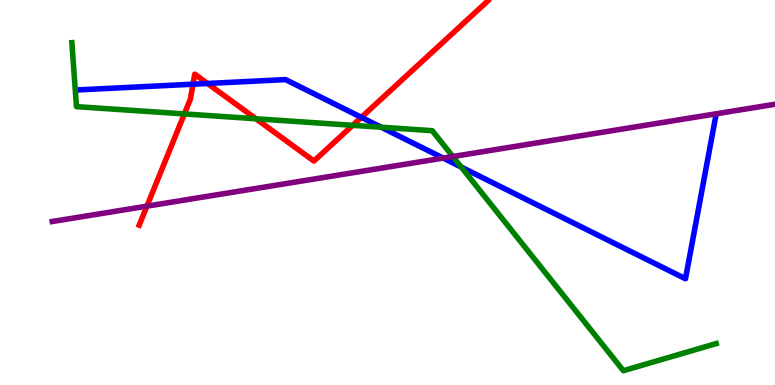[{'lines': ['blue', 'red'], 'intersections': [{'x': 2.49, 'y': 7.81}, {'x': 2.68, 'y': 7.83}, {'x': 4.66, 'y': 6.95}]}, {'lines': ['green', 'red'], 'intersections': [{'x': 2.38, 'y': 7.04}, {'x': 3.3, 'y': 6.92}, {'x': 4.55, 'y': 6.75}]}, {'lines': ['purple', 'red'], 'intersections': [{'x': 1.9, 'y': 4.65}]}, {'lines': ['blue', 'green'], 'intersections': [{'x': 4.92, 'y': 6.7}, {'x': 5.95, 'y': 5.66}]}, {'lines': ['blue', 'purple'], 'intersections': [{'x': 5.72, 'y': 5.89}]}, {'lines': ['green', 'purple'], 'intersections': [{'x': 5.84, 'y': 5.93}]}]